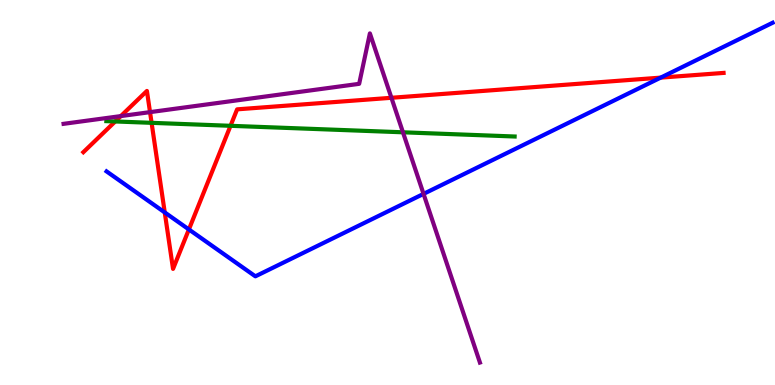[{'lines': ['blue', 'red'], 'intersections': [{'x': 2.13, 'y': 4.48}, {'x': 2.44, 'y': 4.04}, {'x': 8.53, 'y': 7.98}]}, {'lines': ['green', 'red'], 'intersections': [{'x': 1.49, 'y': 6.85}, {'x': 1.96, 'y': 6.81}, {'x': 2.97, 'y': 6.73}]}, {'lines': ['purple', 'red'], 'intersections': [{'x': 1.56, 'y': 6.98}, {'x': 1.94, 'y': 7.09}, {'x': 5.05, 'y': 7.46}]}, {'lines': ['blue', 'green'], 'intersections': []}, {'lines': ['blue', 'purple'], 'intersections': [{'x': 5.47, 'y': 4.96}]}, {'lines': ['green', 'purple'], 'intersections': [{'x': 5.2, 'y': 6.56}]}]